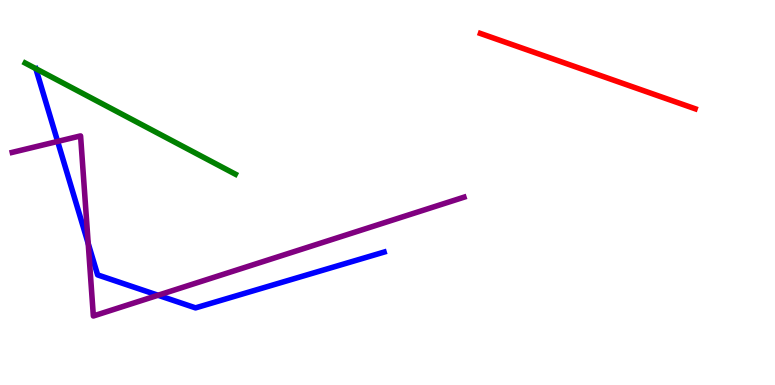[{'lines': ['blue', 'red'], 'intersections': []}, {'lines': ['green', 'red'], 'intersections': []}, {'lines': ['purple', 'red'], 'intersections': []}, {'lines': ['blue', 'green'], 'intersections': []}, {'lines': ['blue', 'purple'], 'intersections': [{'x': 0.744, 'y': 6.33}, {'x': 1.14, 'y': 3.68}, {'x': 2.04, 'y': 2.33}]}, {'lines': ['green', 'purple'], 'intersections': []}]